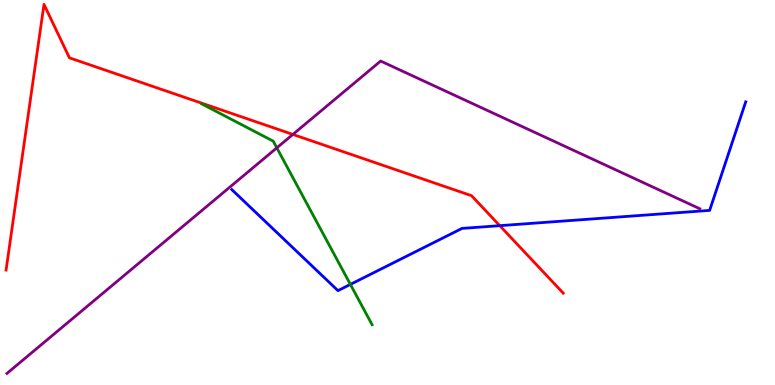[{'lines': ['blue', 'red'], 'intersections': [{'x': 6.45, 'y': 4.14}]}, {'lines': ['green', 'red'], 'intersections': []}, {'lines': ['purple', 'red'], 'intersections': [{'x': 3.78, 'y': 6.51}]}, {'lines': ['blue', 'green'], 'intersections': [{'x': 4.52, 'y': 2.61}]}, {'lines': ['blue', 'purple'], 'intersections': []}, {'lines': ['green', 'purple'], 'intersections': [{'x': 3.57, 'y': 6.16}]}]